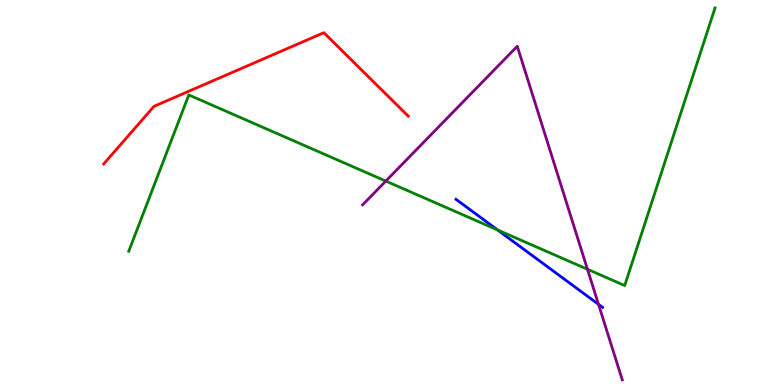[{'lines': ['blue', 'red'], 'intersections': []}, {'lines': ['green', 'red'], 'intersections': []}, {'lines': ['purple', 'red'], 'intersections': []}, {'lines': ['blue', 'green'], 'intersections': [{'x': 6.42, 'y': 4.03}]}, {'lines': ['blue', 'purple'], 'intersections': [{'x': 7.72, 'y': 2.1}]}, {'lines': ['green', 'purple'], 'intersections': [{'x': 4.98, 'y': 5.3}, {'x': 7.58, 'y': 3.01}]}]